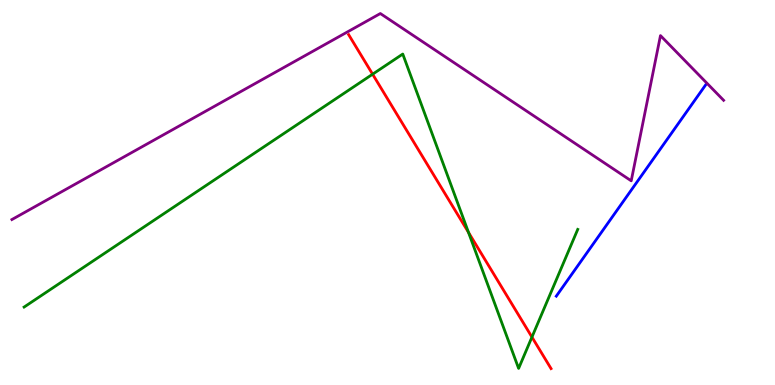[{'lines': ['blue', 'red'], 'intersections': []}, {'lines': ['green', 'red'], 'intersections': [{'x': 4.81, 'y': 8.07}, {'x': 6.05, 'y': 3.96}, {'x': 6.86, 'y': 1.24}]}, {'lines': ['purple', 'red'], 'intersections': []}, {'lines': ['blue', 'green'], 'intersections': []}, {'lines': ['blue', 'purple'], 'intersections': []}, {'lines': ['green', 'purple'], 'intersections': []}]